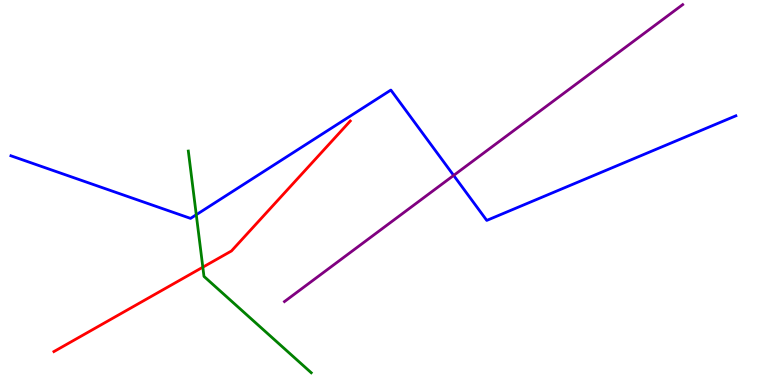[{'lines': ['blue', 'red'], 'intersections': []}, {'lines': ['green', 'red'], 'intersections': [{'x': 2.62, 'y': 3.06}]}, {'lines': ['purple', 'red'], 'intersections': []}, {'lines': ['blue', 'green'], 'intersections': [{'x': 2.53, 'y': 4.42}]}, {'lines': ['blue', 'purple'], 'intersections': [{'x': 5.85, 'y': 5.44}]}, {'lines': ['green', 'purple'], 'intersections': []}]